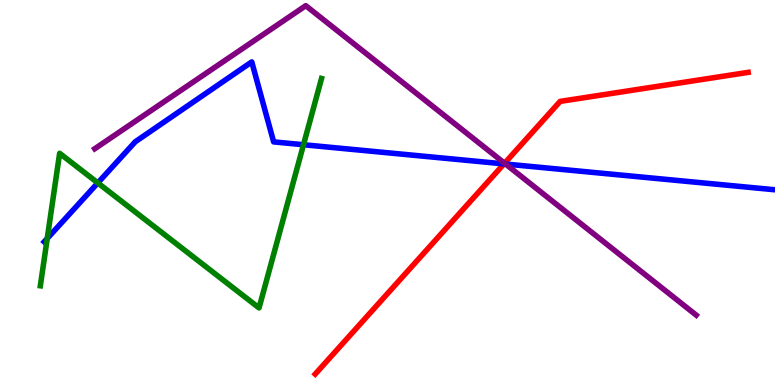[{'lines': ['blue', 'red'], 'intersections': [{'x': 6.5, 'y': 5.74}]}, {'lines': ['green', 'red'], 'intersections': []}, {'lines': ['purple', 'red'], 'intersections': [{'x': 6.51, 'y': 5.76}]}, {'lines': ['blue', 'green'], 'intersections': [{'x': 0.609, 'y': 3.81}, {'x': 1.26, 'y': 5.25}, {'x': 3.92, 'y': 6.24}]}, {'lines': ['blue', 'purple'], 'intersections': [{'x': 6.52, 'y': 5.74}]}, {'lines': ['green', 'purple'], 'intersections': []}]